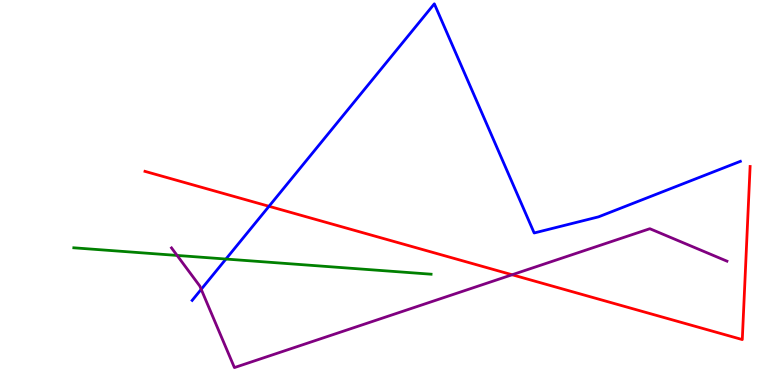[{'lines': ['blue', 'red'], 'intersections': [{'x': 3.47, 'y': 4.64}]}, {'lines': ['green', 'red'], 'intersections': []}, {'lines': ['purple', 'red'], 'intersections': [{'x': 6.61, 'y': 2.86}]}, {'lines': ['blue', 'green'], 'intersections': [{'x': 2.92, 'y': 3.27}]}, {'lines': ['blue', 'purple'], 'intersections': [{'x': 2.6, 'y': 2.49}]}, {'lines': ['green', 'purple'], 'intersections': [{'x': 2.29, 'y': 3.37}]}]